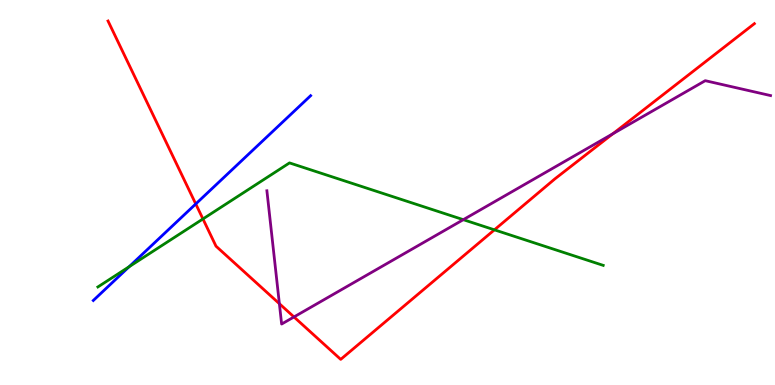[{'lines': ['blue', 'red'], 'intersections': [{'x': 2.53, 'y': 4.7}]}, {'lines': ['green', 'red'], 'intersections': [{'x': 2.62, 'y': 4.31}, {'x': 6.38, 'y': 4.03}]}, {'lines': ['purple', 'red'], 'intersections': [{'x': 3.6, 'y': 2.11}, {'x': 3.79, 'y': 1.77}, {'x': 7.91, 'y': 6.53}]}, {'lines': ['blue', 'green'], 'intersections': [{'x': 1.67, 'y': 3.07}]}, {'lines': ['blue', 'purple'], 'intersections': []}, {'lines': ['green', 'purple'], 'intersections': [{'x': 5.98, 'y': 4.29}]}]